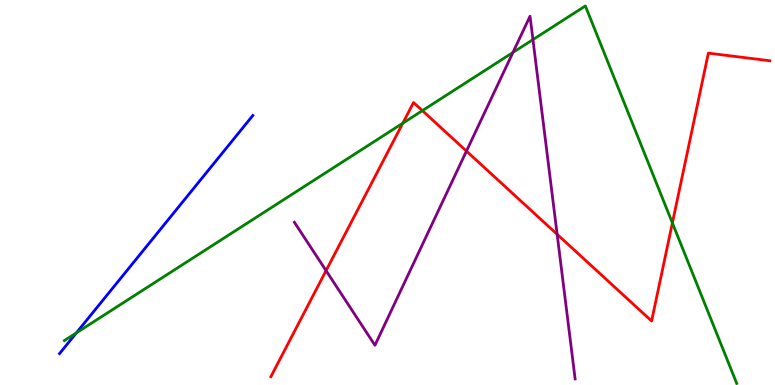[{'lines': ['blue', 'red'], 'intersections': []}, {'lines': ['green', 'red'], 'intersections': [{'x': 5.2, 'y': 6.8}, {'x': 5.45, 'y': 7.13}, {'x': 8.68, 'y': 4.21}]}, {'lines': ['purple', 'red'], 'intersections': [{'x': 4.21, 'y': 2.97}, {'x': 6.02, 'y': 6.08}, {'x': 7.19, 'y': 3.91}]}, {'lines': ['blue', 'green'], 'intersections': [{'x': 0.985, 'y': 1.35}]}, {'lines': ['blue', 'purple'], 'intersections': []}, {'lines': ['green', 'purple'], 'intersections': [{'x': 6.62, 'y': 8.64}, {'x': 6.88, 'y': 8.97}]}]